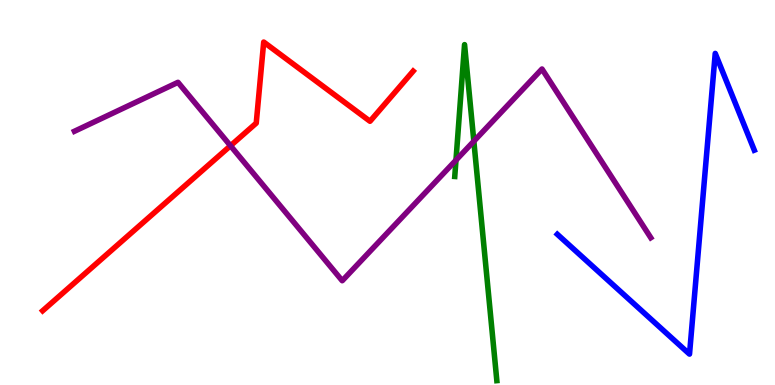[{'lines': ['blue', 'red'], 'intersections': []}, {'lines': ['green', 'red'], 'intersections': []}, {'lines': ['purple', 'red'], 'intersections': [{'x': 2.97, 'y': 6.21}]}, {'lines': ['blue', 'green'], 'intersections': []}, {'lines': ['blue', 'purple'], 'intersections': []}, {'lines': ['green', 'purple'], 'intersections': [{'x': 5.88, 'y': 5.84}, {'x': 6.11, 'y': 6.33}]}]